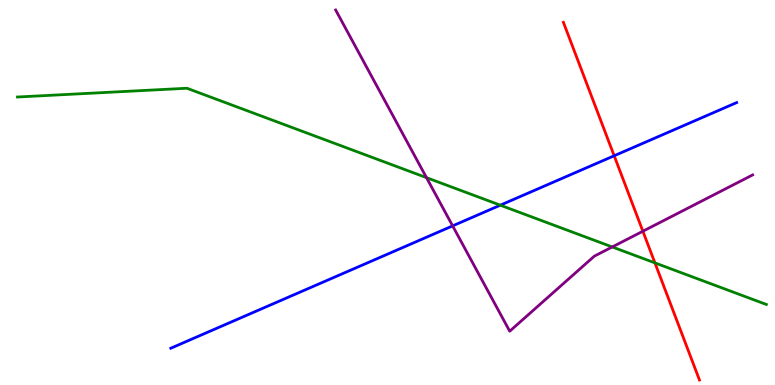[{'lines': ['blue', 'red'], 'intersections': [{'x': 7.92, 'y': 5.95}]}, {'lines': ['green', 'red'], 'intersections': [{'x': 8.45, 'y': 3.17}]}, {'lines': ['purple', 'red'], 'intersections': [{'x': 8.3, 'y': 3.99}]}, {'lines': ['blue', 'green'], 'intersections': [{'x': 6.46, 'y': 4.67}]}, {'lines': ['blue', 'purple'], 'intersections': [{'x': 5.84, 'y': 4.13}]}, {'lines': ['green', 'purple'], 'intersections': [{'x': 5.5, 'y': 5.39}, {'x': 7.9, 'y': 3.59}]}]